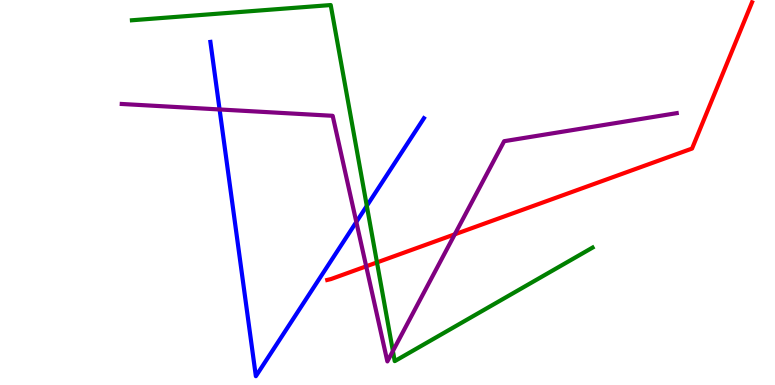[{'lines': ['blue', 'red'], 'intersections': []}, {'lines': ['green', 'red'], 'intersections': [{'x': 4.86, 'y': 3.18}]}, {'lines': ['purple', 'red'], 'intersections': [{'x': 4.73, 'y': 3.08}, {'x': 5.87, 'y': 3.91}]}, {'lines': ['blue', 'green'], 'intersections': [{'x': 4.73, 'y': 4.65}]}, {'lines': ['blue', 'purple'], 'intersections': [{'x': 2.83, 'y': 7.16}, {'x': 4.6, 'y': 4.23}]}, {'lines': ['green', 'purple'], 'intersections': [{'x': 5.07, 'y': 0.883}]}]